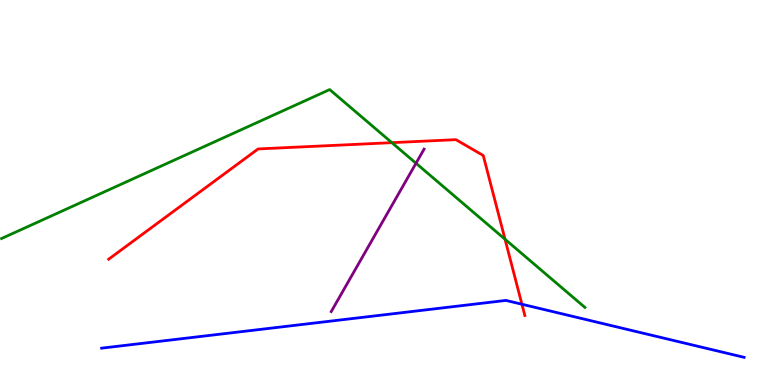[{'lines': ['blue', 'red'], 'intersections': [{'x': 6.73, 'y': 2.1}]}, {'lines': ['green', 'red'], 'intersections': [{'x': 5.06, 'y': 6.29}, {'x': 6.52, 'y': 3.79}]}, {'lines': ['purple', 'red'], 'intersections': []}, {'lines': ['blue', 'green'], 'intersections': []}, {'lines': ['blue', 'purple'], 'intersections': []}, {'lines': ['green', 'purple'], 'intersections': [{'x': 5.37, 'y': 5.76}]}]